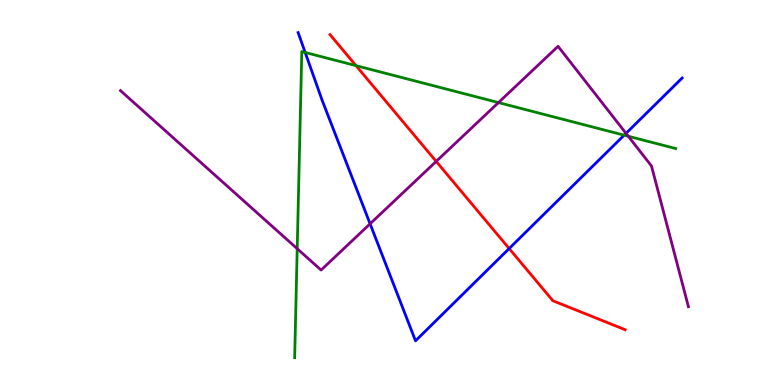[{'lines': ['blue', 'red'], 'intersections': [{'x': 6.57, 'y': 3.54}]}, {'lines': ['green', 'red'], 'intersections': [{'x': 4.59, 'y': 8.3}]}, {'lines': ['purple', 'red'], 'intersections': [{'x': 5.63, 'y': 5.81}]}, {'lines': ['blue', 'green'], 'intersections': [{'x': 3.94, 'y': 8.64}, {'x': 8.05, 'y': 6.49}]}, {'lines': ['blue', 'purple'], 'intersections': [{'x': 4.78, 'y': 4.19}, {'x': 8.08, 'y': 6.54}]}, {'lines': ['green', 'purple'], 'intersections': [{'x': 3.83, 'y': 3.54}, {'x': 6.43, 'y': 7.34}, {'x': 8.11, 'y': 6.46}]}]